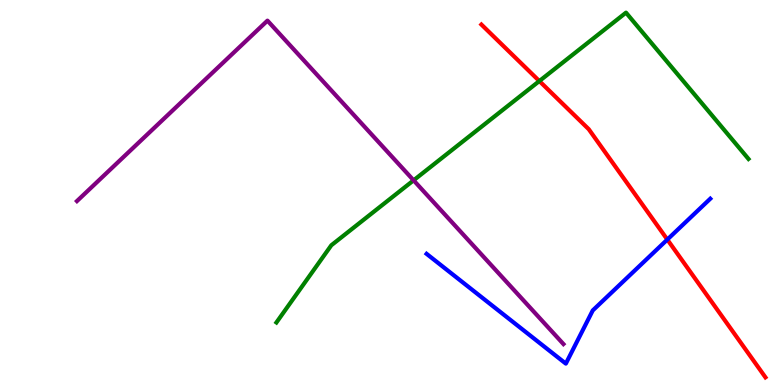[{'lines': ['blue', 'red'], 'intersections': [{'x': 8.61, 'y': 3.78}]}, {'lines': ['green', 'red'], 'intersections': [{'x': 6.96, 'y': 7.89}]}, {'lines': ['purple', 'red'], 'intersections': []}, {'lines': ['blue', 'green'], 'intersections': []}, {'lines': ['blue', 'purple'], 'intersections': []}, {'lines': ['green', 'purple'], 'intersections': [{'x': 5.34, 'y': 5.32}]}]